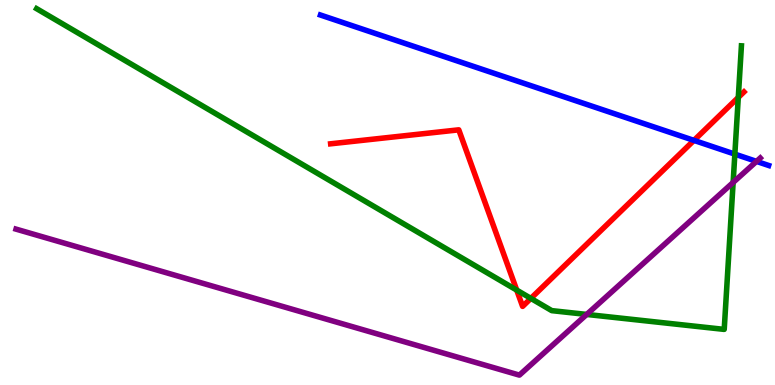[{'lines': ['blue', 'red'], 'intersections': [{'x': 8.95, 'y': 6.35}]}, {'lines': ['green', 'red'], 'intersections': [{'x': 6.67, 'y': 2.47}, {'x': 6.85, 'y': 2.25}, {'x': 9.53, 'y': 7.47}]}, {'lines': ['purple', 'red'], 'intersections': []}, {'lines': ['blue', 'green'], 'intersections': [{'x': 9.48, 'y': 6.0}]}, {'lines': ['blue', 'purple'], 'intersections': [{'x': 9.76, 'y': 5.81}]}, {'lines': ['green', 'purple'], 'intersections': [{'x': 7.57, 'y': 1.83}, {'x': 9.46, 'y': 5.26}]}]